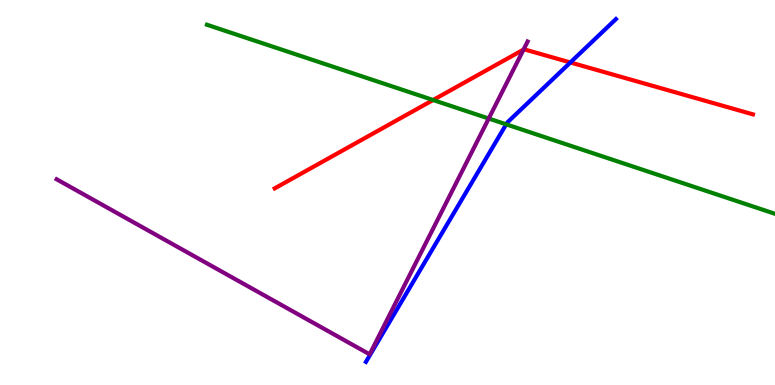[{'lines': ['blue', 'red'], 'intersections': [{'x': 7.36, 'y': 8.38}]}, {'lines': ['green', 'red'], 'intersections': [{'x': 5.59, 'y': 7.4}]}, {'lines': ['purple', 'red'], 'intersections': [{'x': 6.76, 'y': 8.71}]}, {'lines': ['blue', 'green'], 'intersections': [{'x': 6.53, 'y': 6.77}]}, {'lines': ['blue', 'purple'], 'intersections': []}, {'lines': ['green', 'purple'], 'intersections': [{'x': 6.31, 'y': 6.92}]}]